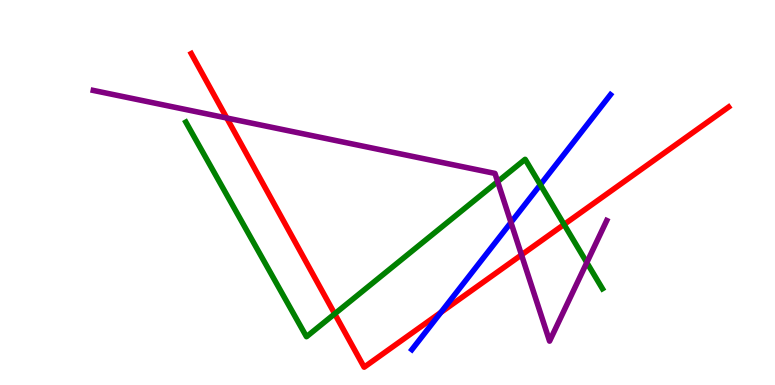[{'lines': ['blue', 'red'], 'intersections': [{'x': 5.69, 'y': 1.89}]}, {'lines': ['green', 'red'], 'intersections': [{'x': 4.32, 'y': 1.85}, {'x': 7.28, 'y': 4.17}]}, {'lines': ['purple', 'red'], 'intersections': [{'x': 2.93, 'y': 6.93}, {'x': 6.73, 'y': 3.38}]}, {'lines': ['blue', 'green'], 'intersections': [{'x': 6.97, 'y': 5.2}]}, {'lines': ['blue', 'purple'], 'intersections': [{'x': 6.59, 'y': 4.22}]}, {'lines': ['green', 'purple'], 'intersections': [{'x': 6.42, 'y': 5.28}, {'x': 7.57, 'y': 3.18}]}]